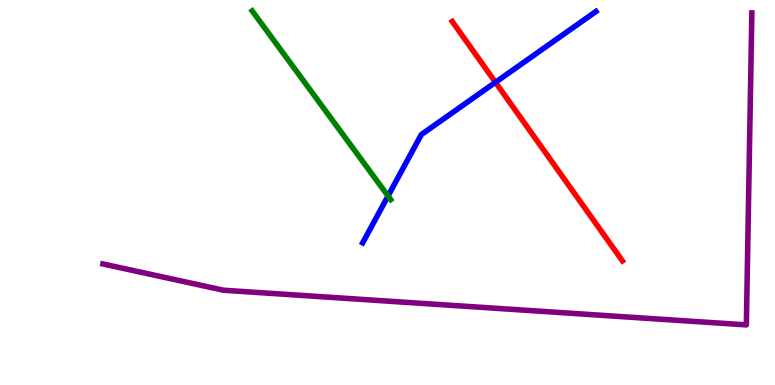[{'lines': ['blue', 'red'], 'intersections': [{'x': 6.39, 'y': 7.86}]}, {'lines': ['green', 'red'], 'intersections': []}, {'lines': ['purple', 'red'], 'intersections': []}, {'lines': ['blue', 'green'], 'intersections': [{'x': 5.01, 'y': 4.91}]}, {'lines': ['blue', 'purple'], 'intersections': []}, {'lines': ['green', 'purple'], 'intersections': []}]